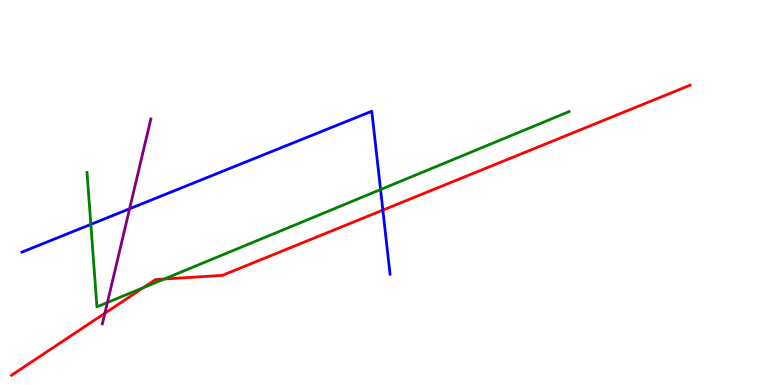[{'lines': ['blue', 'red'], 'intersections': [{'x': 4.94, 'y': 4.54}]}, {'lines': ['green', 'red'], 'intersections': [{'x': 1.85, 'y': 2.53}, {'x': 2.12, 'y': 2.75}]}, {'lines': ['purple', 'red'], 'intersections': [{'x': 1.35, 'y': 1.86}]}, {'lines': ['blue', 'green'], 'intersections': [{'x': 1.17, 'y': 4.17}, {'x': 4.91, 'y': 5.08}]}, {'lines': ['blue', 'purple'], 'intersections': [{'x': 1.67, 'y': 4.58}]}, {'lines': ['green', 'purple'], 'intersections': [{'x': 1.39, 'y': 2.14}]}]